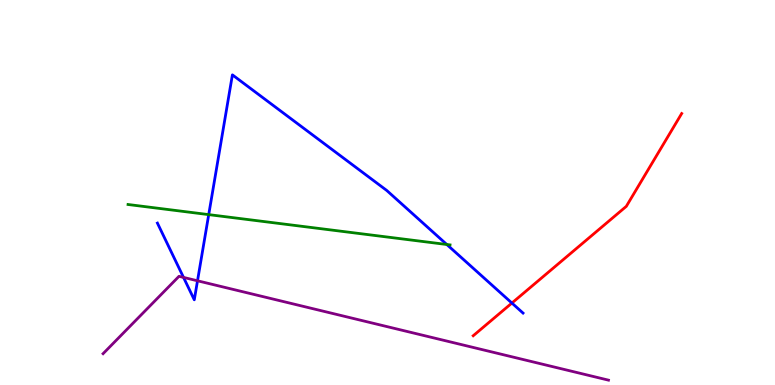[{'lines': ['blue', 'red'], 'intersections': [{'x': 6.61, 'y': 2.13}]}, {'lines': ['green', 'red'], 'intersections': []}, {'lines': ['purple', 'red'], 'intersections': []}, {'lines': ['blue', 'green'], 'intersections': [{'x': 2.69, 'y': 4.43}, {'x': 5.77, 'y': 3.65}]}, {'lines': ['blue', 'purple'], 'intersections': [{'x': 2.37, 'y': 2.79}, {'x': 2.55, 'y': 2.71}]}, {'lines': ['green', 'purple'], 'intersections': []}]